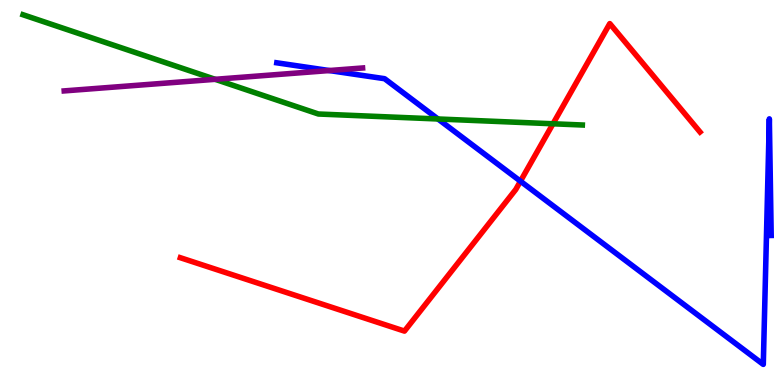[{'lines': ['blue', 'red'], 'intersections': [{'x': 6.72, 'y': 5.29}]}, {'lines': ['green', 'red'], 'intersections': [{'x': 7.14, 'y': 6.78}]}, {'lines': ['purple', 'red'], 'intersections': []}, {'lines': ['blue', 'green'], 'intersections': [{'x': 5.65, 'y': 6.91}]}, {'lines': ['blue', 'purple'], 'intersections': [{'x': 4.25, 'y': 8.17}]}, {'lines': ['green', 'purple'], 'intersections': [{'x': 2.78, 'y': 7.94}]}]